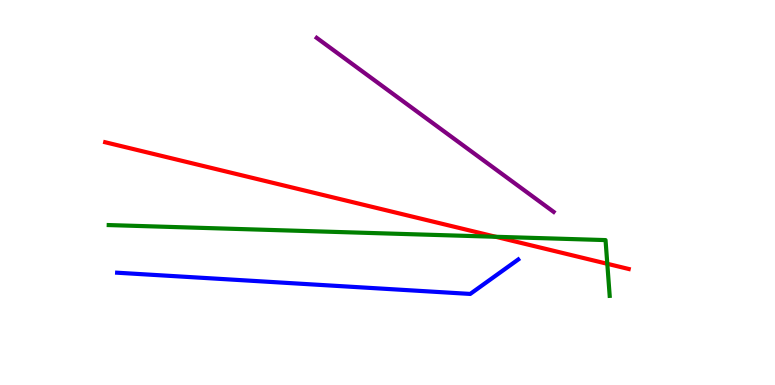[{'lines': ['blue', 'red'], 'intersections': []}, {'lines': ['green', 'red'], 'intersections': [{'x': 6.4, 'y': 3.85}, {'x': 7.84, 'y': 3.15}]}, {'lines': ['purple', 'red'], 'intersections': []}, {'lines': ['blue', 'green'], 'intersections': []}, {'lines': ['blue', 'purple'], 'intersections': []}, {'lines': ['green', 'purple'], 'intersections': []}]